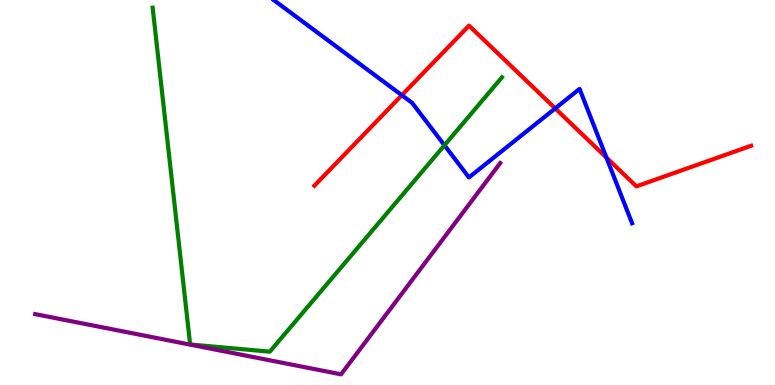[{'lines': ['blue', 'red'], 'intersections': [{'x': 5.18, 'y': 7.53}, {'x': 7.16, 'y': 7.18}, {'x': 7.82, 'y': 5.91}]}, {'lines': ['green', 'red'], 'intersections': []}, {'lines': ['purple', 'red'], 'intersections': []}, {'lines': ['blue', 'green'], 'intersections': [{'x': 5.73, 'y': 6.23}]}, {'lines': ['blue', 'purple'], 'intersections': []}, {'lines': ['green', 'purple'], 'intersections': []}]